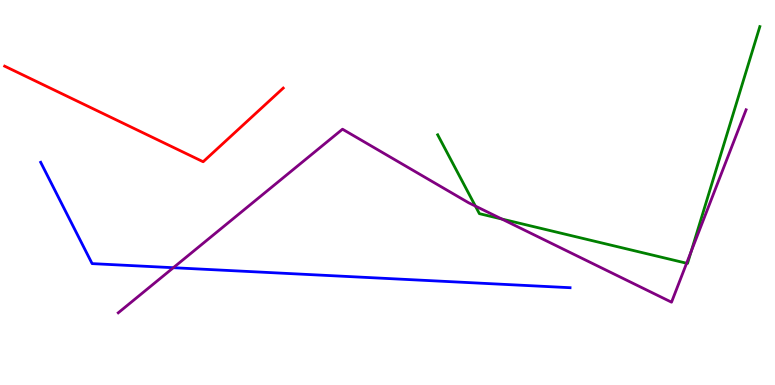[{'lines': ['blue', 'red'], 'intersections': []}, {'lines': ['green', 'red'], 'intersections': []}, {'lines': ['purple', 'red'], 'intersections': []}, {'lines': ['blue', 'green'], 'intersections': []}, {'lines': ['blue', 'purple'], 'intersections': [{'x': 2.24, 'y': 3.05}]}, {'lines': ['green', 'purple'], 'intersections': [{'x': 6.13, 'y': 4.65}, {'x': 6.47, 'y': 4.31}, {'x': 8.86, 'y': 3.16}, {'x': 8.92, 'y': 3.47}]}]